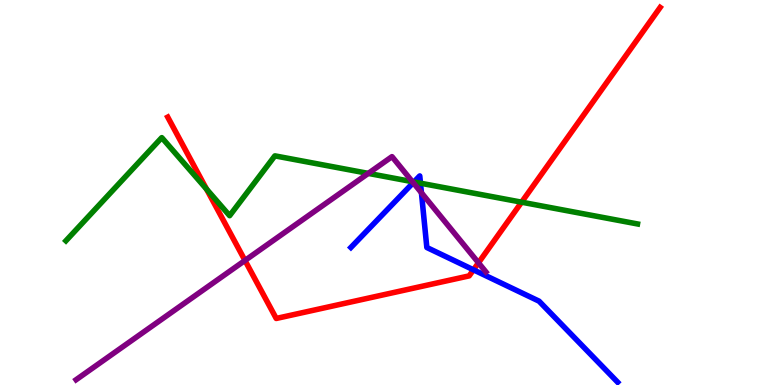[{'lines': ['blue', 'red'], 'intersections': [{'x': 6.11, 'y': 2.99}]}, {'lines': ['green', 'red'], 'intersections': [{'x': 2.67, 'y': 5.09}, {'x': 6.73, 'y': 4.75}]}, {'lines': ['purple', 'red'], 'intersections': [{'x': 3.16, 'y': 3.23}, {'x': 6.17, 'y': 3.17}]}, {'lines': ['blue', 'green'], 'intersections': [{'x': 5.34, 'y': 5.27}, {'x': 5.43, 'y': 5.24}]}, {'lines': ['blue', 'purple'], 'intersections': [{'x': 5.33, 'y': 5.25}, {'x': 5.44, 'y': 4.99}]}, {'lines': ['green', 'purple'], 'intersections': [{'x': 4.75, 'y': 5.5}, {'x': 5.32, 'y': 5.28}]}]